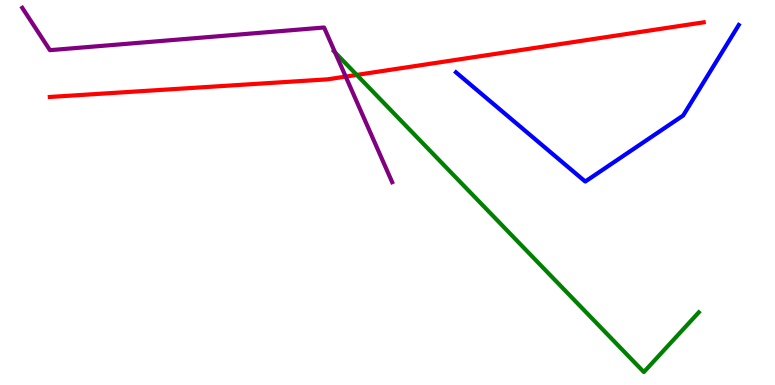[{'lines': ['blue', 'red'], 'intersections': []}, {'lines': ['green', 'red'], 'intersections': [{'x': 4.6, 'y': 8.05}]}, {'lines': ['purple', 'red'], 'intersections': [{'x': 4.46, 'y': 8.01}]}, {'lines': ['blue', 'green'], 'intersections': []}, {'lines': ['blue', 'purple'], 'intersections': []}, {'lines': ['green', 'purple'], 'intersections': [{'x': 4.32, 'y': 8.64}]}]